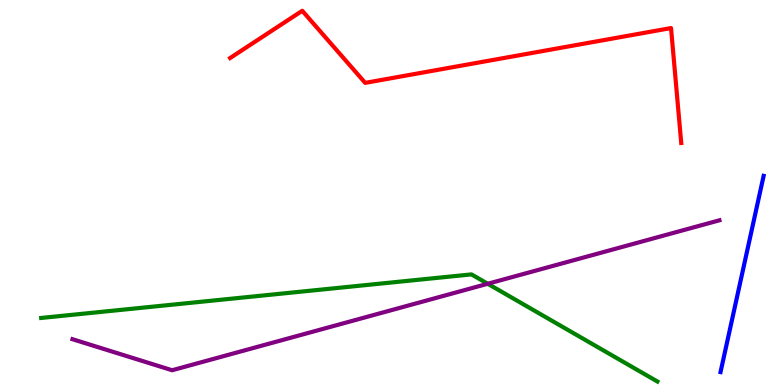[{'lines': ['blue', 'red'], 'intersections': []}, {'lines': ['green', 'red'], 'intersections': []}, {'lines': ['purple', 'red'], 'intersections': []}, {'lines': ['blue', 'green'], 'intersections': []}, {'lines': ['blue', 'purple'], 'intersections': []}, {'lines': ['green', 'purple'], 'intersections': [{'x': 6.29, 'y': 2.63}]}]